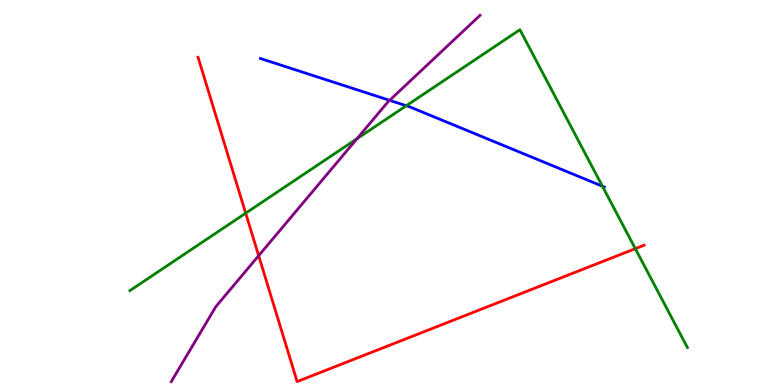[{'lines': ['blue', 'red'], 'intersections': []}, {'lines': ['green', 'red'], 'intersections': [{'x': 3.17, 'y': 4.46}, {'x': 8.2, 'y': 3.54}]}, {'lines': ['purple', 'red'], 'intersections': [{'x': 3.34, 'y': 3.36}]}, {'lines': ['blue', 'green'], 'intersections': [{'x': 5.24, 'y': 7.25}, {'x': 7.77, 'y': 5.16}]}, {'lines': ['blue', 'purple'], 'intersections': [{'x': 5.03, 'y': 7.39}]}, {'lines': ['green', 'purple'], 'intersections': [{'x': 4.61, 'y': 6.4}]}]